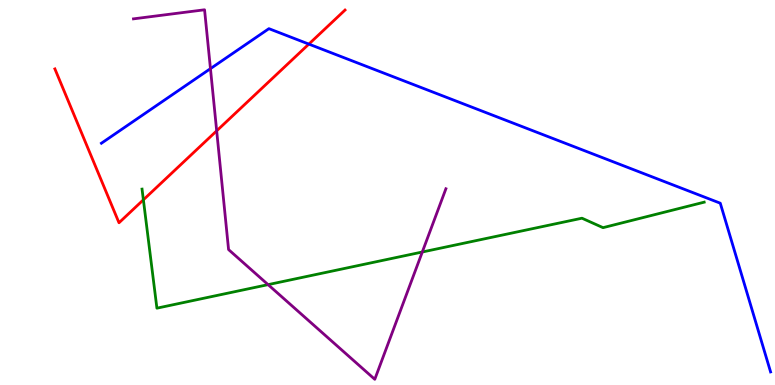[{'lines': ['blue', 'red'], 'intersections': [{'x': 3.99, 'y': 8.85}]}, {'lines': ['green', 'red'], 'intersections': [{'x': 1.85, 'y': 4.81}]}, {'lines': ['purple', 'red'], 'intersections': [{'x': 2.8, 'y': 6.6}]}, {'lines': ['blue', 'green'], 'intersections': []}, {'lines': ['blue', 'purple'], 'intersections': [{'x': 2.72, 'y': 8.22}]}, {'lines': ['green', 'purple'], 'intersections': [{'x': 3.46, 'y': 2.61}, {'x': 5.45, 'y': 3.45}]}]